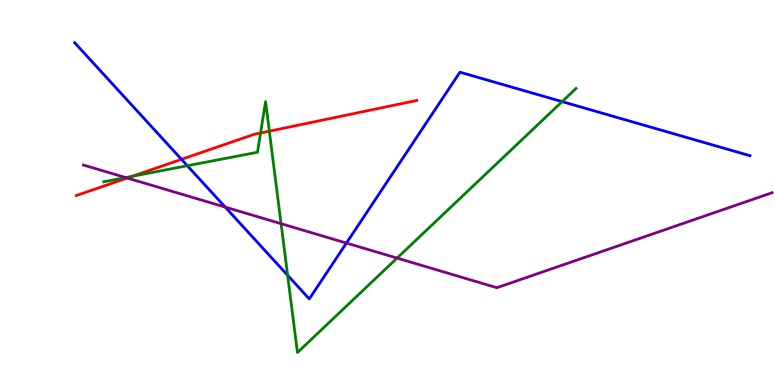[{'lines': ['blue', 'red'], 'intersections': [{'x': 2.34, 'y': 5.86}]}, {'lines': ['green', 'red'], 'intersections': [{'x': 1.71, 'y': 5.42}, {'x': 3.36, 'y': 6.54}, {'x': 3.48, 'y': 6.59}]}, {'lines': ['purple', 'red'], 'intersections': [{'x': 1.64, 'y': 5.38}]}, {'lines': ['blue', 'green'], 'intersections': [{'x': 2.42, 'y': 5.7}, {'x': 3.71, 'y': 2.85}, {'x': 7.25, 'y': 7.36}]}, {'lines': ['blue', 'purple'], 'intersections': [{'x': 2.91, 'y': 4.62}, {'x': 4.47, 'y': 3.69}]}, {'lines': ['green', 'purple'], 'intersections': [{'x': 1.62, 'y': 5.39}, {'x': 3.63, 'y': 4.19}, {'x': 5.12, 'y': 3.3}]}]